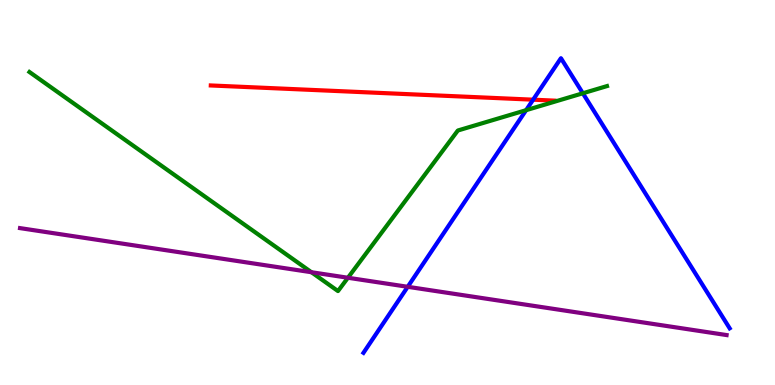[{'lines': ['blue', 'red'], 'intersections': [{'x': 6.88, 'y': 7.41}]}, {'lines': ['green', 'red'], 'intersections': []}, {'lines': ['purple', 'red'], 'intersections': []}, {'lines': ['blue', 'green'], 'intersections': [{'x': 6.79, 'y': 7.14}, {'x': 7.52, 'y': 7.58}]}, {'lines': ['blue', 'purple'], 'intersections': [{'x': 5.26, 'y': 2.55}]}, {'lines': ['green', 'purple'], 'intersections': [{'x': 4.02, 'y': 2.93}, {'x': 4.49, 'y': 2.79}]}]